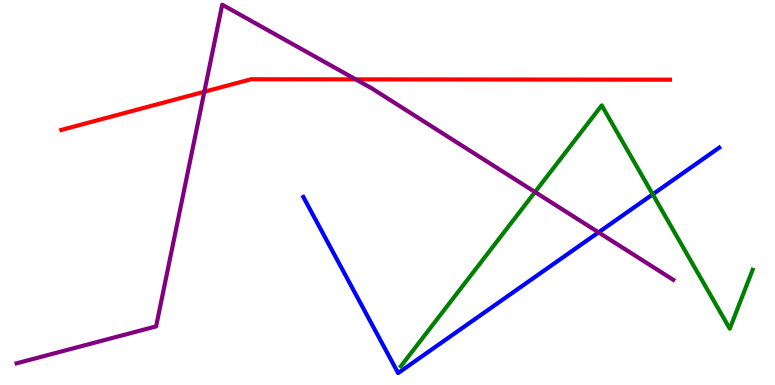[{'lines': ['blue', 'red'], 'intersections': []}, {'lines': ['green', 'red'], 'intersections': []}, {'lines': ['purple', 'red'], 'intersections': [{'x': 2.64, 'y': 7.62}, {'x': 4.59, 'y': 7.94}]}, {'lines': ['blue', 'green'], 'intersections': [{'x': 8.42, 'y': 4.95}]}, {'lines': ['blue', 'purple'], 'intersections': [{'x': 7.72, 'y': 3.96}]}, {'lines': ['green', 'purple'], 'intersections': [{'x': 6.9, 'y': 5.01}]}]